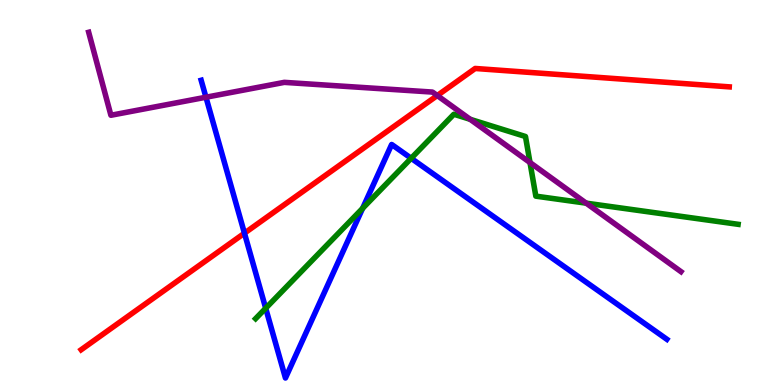[{'lines': ['blue', 'red'], 'intersections': [{'x': 3.15, 'y': 3.94}]}, {'lines': ['green', 'red'], 'intersections': []}, {'lines': ['purple', 'red'], 'intersections': [{'x': 5.64, 'y': 7.52}]}, {'lines': ['blue', 'green'], 'intersections': [{'x': 3.43, 'y': 1.99}, {'x': 4.68, 'y': 4.59}, {'x': 5.31, 'y': 5.89}]}, {'lines': ['blue', 'purple'], 'intersections': [{'x': 2.66, 'y': 7.47}]}, {'lines': ['green', 'purple'], 'intersections': [{'x': 6.07, 'y': 6.9}, {'x': 6.84, 'y': 5.78}, {'x': 7.56, 'y': 4.72}]}]